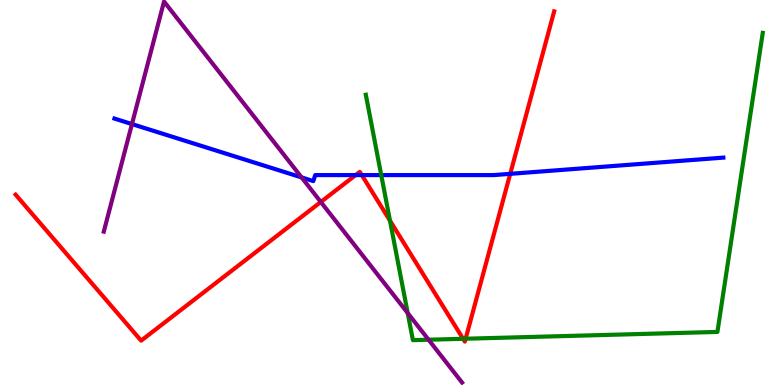[{'lines': ['blue', 'red'], 'intersections': [{'x': 4.59, 'y': 5.45}, {'x': 4.67, 'y': 5.45}, {'x': 6.58, 'y': 5.48}]}, {'lines': ['green', 'red'], 'intersections': [{'x': 5.03, 'y': 4.27}, {'x': 5.98, 'y': 1.2}, {'x': 6.01, 'y': 1.2}]}, {'lines': ['purple', 'red'], 'intersections': [{'x': 4.14, 'y': 4.75}]}, {'lines': ['blue', 'green'], 'intersections': [{'x': 4.92, 'y': 5.45}]}, {'lines': ['blue', 'purple'], 'intersections': [{'x': 1.7, 'y': 6.78}, {'x': 3.89, 'y': 5.39}]}, {'lines': ['green', 'purple'], 'intersections': [{'x': 5.26, 'y': 1.87}, {'x': 5.53, 'y': 1.18}]}]